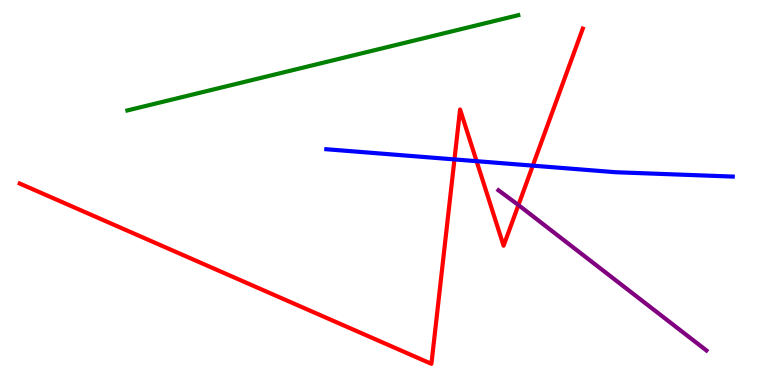[{'lines': ['blue', 'red'], 'intersections': [{'x': 5.86, 'y': 5.86}, {'x': 6.15, 'y': 5.81}, {'x': 6.87, 'y': 5.7}]}, {'lines': ['green', 'red'], 'intersections': []}, {'lines': ['purple', 'red'], 'intersections': [{'x': 6.69, 'y': 4.67}]}, {'lines': ['blue', 'green'], 'intersections': []}, {'lines': ['blue', 'purple'], 'intersections': []}, {'lines': ['green', 'purple'], 'intersections': []}]